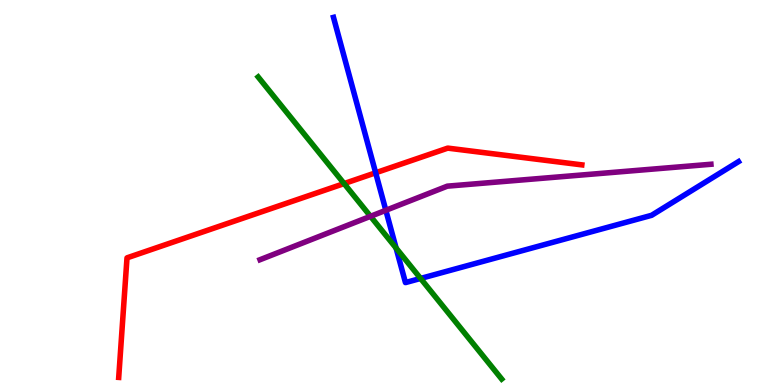[{'lines': ['blue', 'red'], 'intersections': [{'x': 4.85, 'y': 5.51}]}, {'lines': ['green', 'red'], 'intersections': [{'x': 4.44, 'y': 5.23}]}, {'lines': ['purple', 'red'], 'intersections': []}, {'lines': ['blue', 'green'], 'intersections': [{'x': 5.11, 'y': 3.56}, {'x': 5.43, 'y': 2.77}]}, {'lines': ['blue', 'purple'], 'intersections': [{'x': 4.98, 'y': 4.54}]}, {'lines': ['green', 'purple'], 'intersections': [{'x': 4.78, 'y': 4.38}]}]